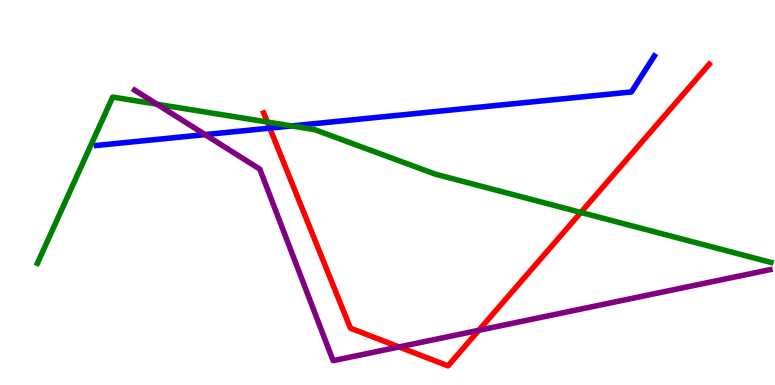[{'lines': ['blue', 'red'], 'intersections': [{'x': 3.48, 'y': 6.67}]}, {'lines': ['green', 'red'], 'intersections': [{'x': 3.45, 'y': 6.83}, {'x': 7.5, 'y': 4.48}]}, {'lines': ['purple', 'red'], 'intersections': [{'x': 5.15, 'y': 0.989}, {'x': 6.18, 'y': 1.42}]}, {'lines': ['blue', 'green'], 'intersections': [{'x': 3.76, 'y': 6.73}]}, {'lines': ['blue', 'purple'], 'intersections': [{'x': 2.65, 'y': 6.5}]}, {'lines': ['green', 'purple'], 'intersections': [{'x': 2.03, 'y': 7.29}]}]